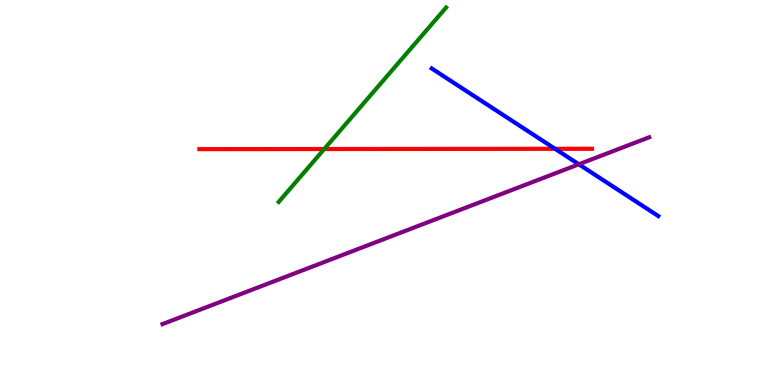[{'lines': ['blue', 'red'], 'intersections': [{'x': 7.16, 'y': 6.13}]}, {'lines': ['green', 'red'], 'intersections': [{'x': 4.18, 'y': 6.13}]}, {'lines': ['purple', 'red'], 'intersections': []}, {'lines': ['blue', 'green'], 'intersections': []}, {'lines': ['blue', 'purple'], 'intersections': [{'x': 7.47, 'y': 5.73}]}, {'lines': ['green', 'purple'], 'intersections': []}]